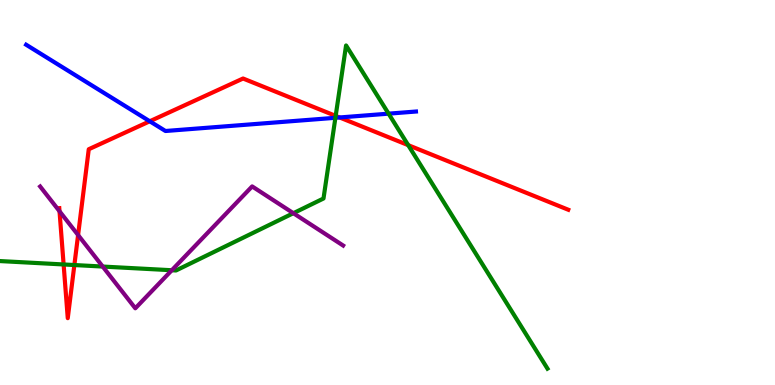[{'lines': ['blue', 'red'], 'intersections': [{'x': 1.93, 'y': 6.85}, {'x': 4.38, 'y': 6.95}]}, {'lines': ['green', 'red'], 'intersections': [{'x': 0.821, 'y': 3.13}, {'x': 0.96, 'y': 3.12}, {'x': 4.33, 'y': 6.99}, {'x': 5.27, 'y': 6.23}]}, {'lines': ['purple', 'red'], 'intersections': [{'x': 0.768, 'y': 4.51}, {'x': 1.01, 'y': 3.89}]}, {'lines': ['blue', 'green'], 'intersections': [{'x': 4.33, 'y': 6.94}, {'x': 5.01, 'y': 7.05}]}, {'lines': ['blue', 'purple'], 'intersections': []}, {'lines': ['green', 'purple'], 'intersections': [{'x': 1.33, 'y': 3.08}, {'x': 2.22, 'y': 2.98}, {'x': 3.79, 'y': 4.46}]}]